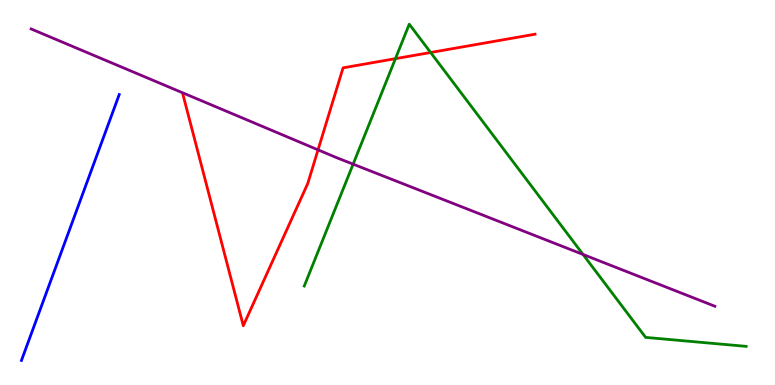[{'lines': ['blue', 'red'], 'intersections': []}, {'lines': ['green', 'red'], 'intersections': [{'x': 5.1, 'y': 8.48}, {'x': 5.56, 'y': 8.64}]}, {'lines': ['purple', 'red'], 'intersections': [{'x': 4.1, 'y': 6.11}]}, {'lines': ['blue', 'green'], 'intersections': []}, {'lines': ['blue', 'purple'], 'intersections': []}, {'lines': ['green', 'purple'], 'intersections': [{'x': 4.56, 'y': 5.74}, {'x': 7.52, 'y': 3.39}]}]